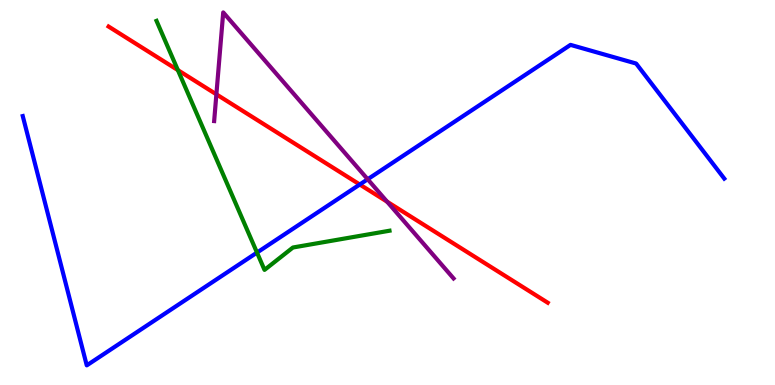[{'lines': ['blue', 'red'], 'intersections': [{'x': 4.64, 'y': 5.21}]}, {'lines': ['green', 'red'], 'intersections': [{'x': 2.3, 'y': 8.18}]}, {'lines': ['purple', 'red'], 'intersections': [{'x': 2.79, 'y': 7.55}, {'x': 4.99, 'y': 4.76}]}, {'lines': ['blue', 'green'], 'intersections': [{'x': 3.32, 'y': 3.44}]}, {'lines': ['blue', 'purple'], 'intersections': [{'x': 4.74, 'y': 5.34}]}, {'lines': ['green', 'purple'], 'intersections': []}]